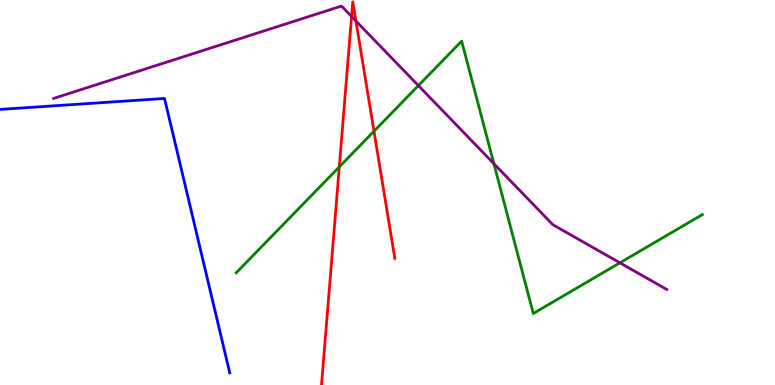[{'lines': ['blue', 'red'], 'intersections': []}, {'lines': ['green', 'red'], 'intersections': [{'x': 4.38, 'y': 5.67}, {'x': 4.83, 'y': 6.59}]}, {'lines': ['purple', 'red'], 'intersections': [{'x': 4.54, 'y': 9.57}, {'x': 4.59, 'y': 9.46}]}, {'lines': ['blue', 'green'], 'intersections': []}, {'lines': ['blue', 'purple'], 'intersections': []}, {'lines': ['green', 'purple'], 'intersections': [{'x': 5.4, 'y': 7.78}, {'x': 6.37, 'y': 5.75}, {'x': 8.0, 'y': 3.17}]}]